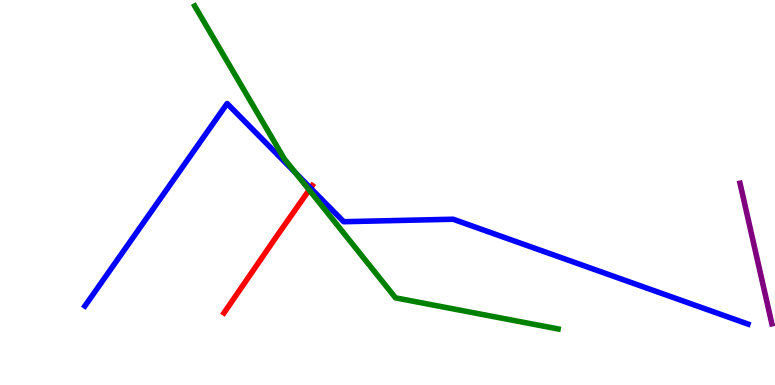[{'lines': ['blue', 'red'], 'intersections': [{'x': 4.01, 'y': 5.12}]}, {'lines': ['green', 'red'], 'intersections': [{'x': 3.99, 'y': 5.07}]}, {'lines': ['purple', 'red'], 'intersections': []}, {'lines': ['blue', 'green'], 'intersections': [{'x': 3.81, 'y': 5.51}]}, {'lines': ['blue', 'purple'], 'intersections': []}, {'lines': ['green', 'purple'], 'intersections': []}]